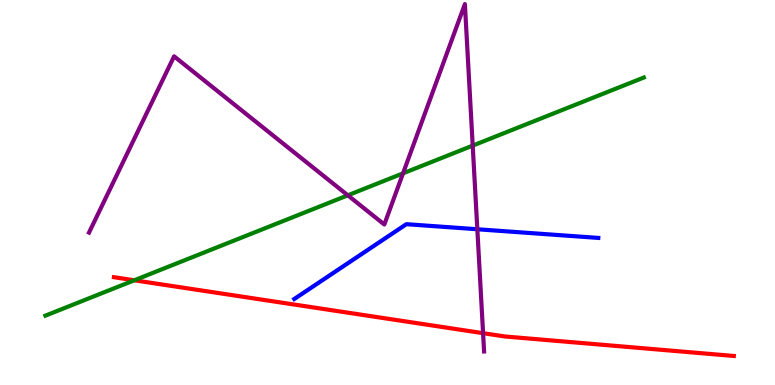[{'lines': ['blue', 'red'], 'intersections': []}, {'lines': ['green', 'red'], 'intersections': [{'x': 1.73, 'y': 2.72}]}, {'lines': ['purple', 'red'], 'intersections': [{'x': 6.23, 'y': 1.35}]}, {'lines': ['blue', 'green'], 'intersections': []}, {'lines': ['blue', 'purple'], 'intersections': [{'x': 6.16, 'y': 4.05}]}, {'lines': ['green', 'purple'], 'intersections': [{'x': 4.49, 'y': 4.93}, {'x': 5.2, 'y': 5.5}, {'x': 6.1, 'y': 6.22}]}]